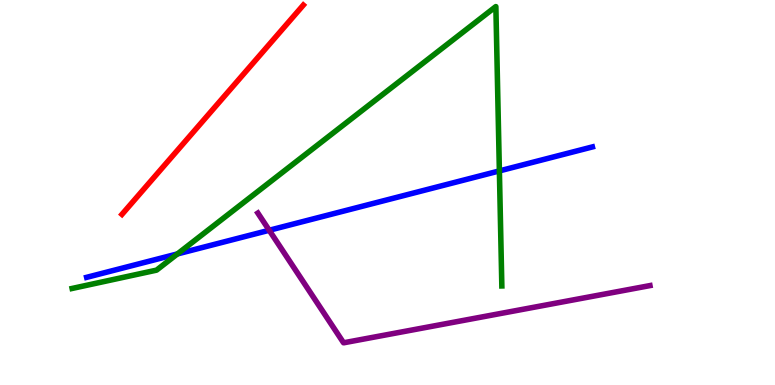[{'lines': ['blue', 'red'], 'intersections': []}, {'lines': ['green', 'red'], 'intersections': []}, {'lines': ['purple', 'red'], 'intersections': []}, {'lines': ['blue', 'green'], 'intersections': [{'x': 2.29, 'y': 3.4}, {'x': 6.44, 'y': 5.56}]}, {'lines': ['blue', 'purple'], 'intersections': [{'x': 3.47, 'y': 4.02}]}, {'lines': ['green', 'purple'], 'intersections': []}]